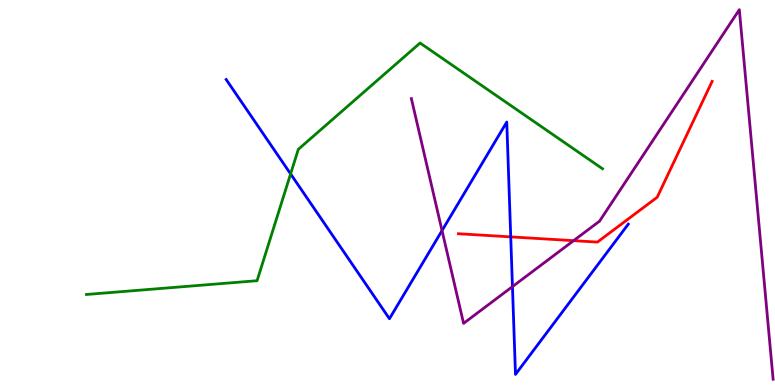[{'lines': ['blue', 'red'], 'intersections': [{'x': 6.59, 'y': 3.85}]}, {'lines': ['green', 'red'], 'intersections': []}, {'lines': ['purple', 'red'], 'intersections': [{'x': 7.4, 'y': 3.75}]}, {'lines': ['blue', 'green'], 'intersections': [{'x': 3.75, 'y': 5.48}]}, {'lines': ['blue', 'purple'], 'intersections': [{'x': 5.7, 'y': 4.01}, {'x': 6.61, 'y': 2.56}]}, {'lines': ['green', 'purple'], 'intersections': []}]